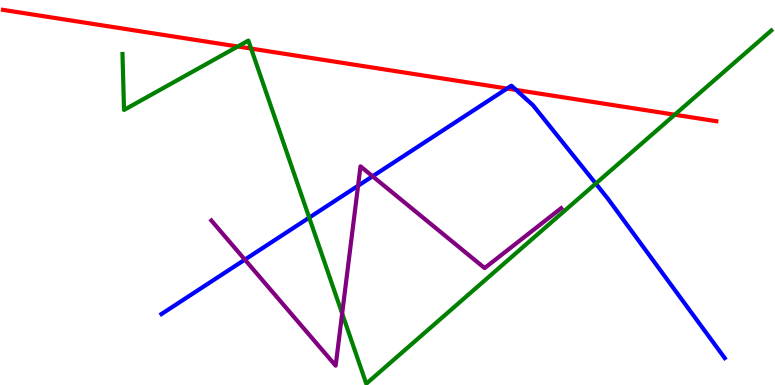[{'lines': ['blue', 'red'], 'intersections': [{'x': 6.54, 'y': 7.7}, {'x': 6.66, 'y': 7.66}]}, {'lines': ['green', 'red'], 'intersections': [{'x': 3.07, 'y': 8.79}, {'x': 3.24, 'y': 8.74}, {'x': 8.71, 'y': 7.02}]}, {'lines': ['purple', 'red'], 'intersections': []}, {'lines': ['blue', 'green'], 'intersections': [{'x': 3.99, 'y': 4.35}, {'x': 7.69, 'y': 5.23}]}, {'lines': ['blue', 'purple'], 'intersections': [{'x': 3.16, 'y': 3.26}, {'x': 4.62, 'y': 5.18}, {'x': 4.81, 'y': 5.42}]}, {'lines': ['green', 'purple'], 'intersections': [{'x': 4.41, 'y': 1.86}]}]